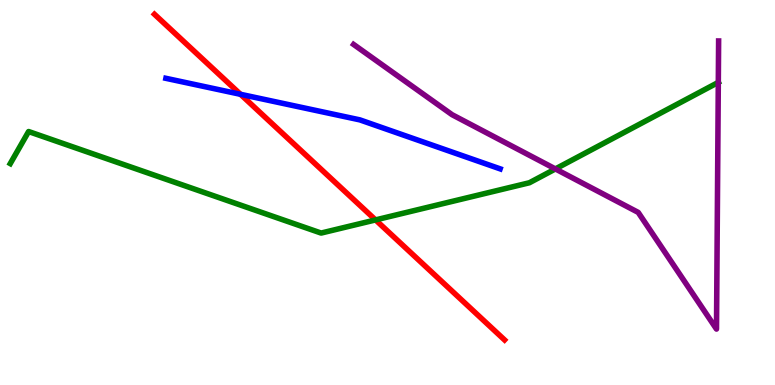[{'lines': ['blue', 'red'], 'intersections': [{'x': 3.1, 'y': 7.55}]}, {'lines': ['green', 'red'], 'intersections': [{'x': 4.85, 'y': 4.29}]}, {'lines': ['purple', 'red'], 'intersections': []}, {'lines': ['blue', 'green'], 'intersections': []}, {'lines': ['blue', 'purple'], 'intersections': []}, {'lines': ['green', 'purple'], 'intersections': [{'x': 7.17, 'y': 5.61}, {'x': 9.27, 'y': 7.86}]}]